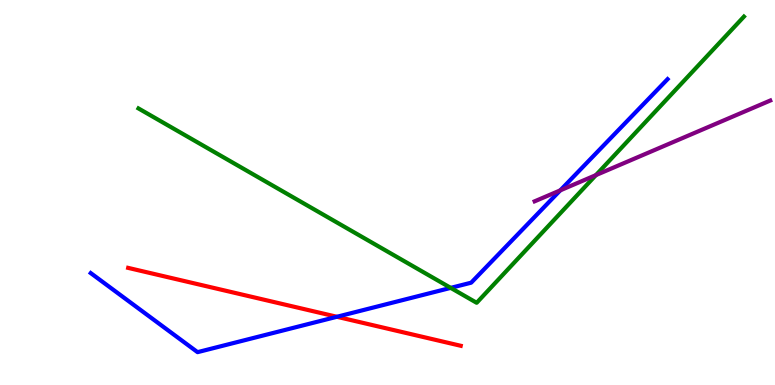[{'lines': ['blue', 'red'], 'intersections': [{'x': 4.35, 'y': 1.77}]}, {'lines': ['green', 'red'], 'intersections': []}, {'lines': ['purple', 'red'], 'intersections': []}, {'lines': ['blue', 'green'], 'intersections': [{'x': 5.82, 'y': 2.52}]}, {'lines': ['blue', 'purple'], 'intersections': [{'x': 7.23, 'y': 5.06}]}, {'lines': ['green', 'purple'], 'intersections': [{'x': 7.69, 'y': 5.45}]}]